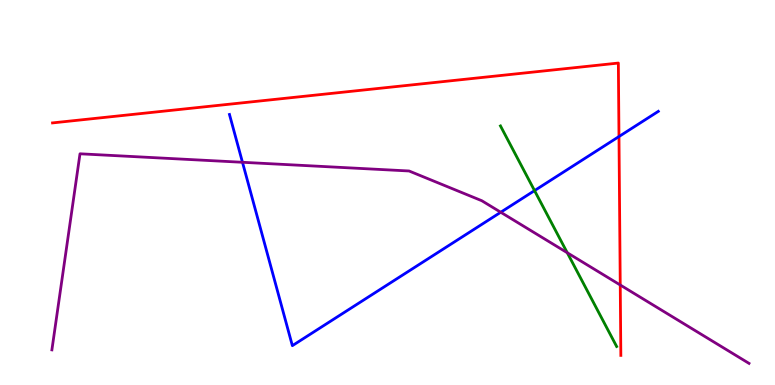[{'lines': ['blue', 'red'], 'intersections': [{'x': 7.99, 'y': 6.45}]}, {'lines': ['green', 'red'], 'intersections': []}, {'lines': ['purple', 'red'], 'intersections': [{'x': 8.0, 'y': 2.6}]}, {'lines': ['blue', 'green'], 'intersections': [{'x': 6.9, 'y': 5.05}]}, {'lines': ['blue', 'purple'], 'intersections': [{'x': 3.13, 'y': 5.78}, {'x': 6.46, 'y': 4.49}]}, {'lines': ['green', 'purple'], 'intersections': [{'x': 7.32, 'y': 3.44}]}]